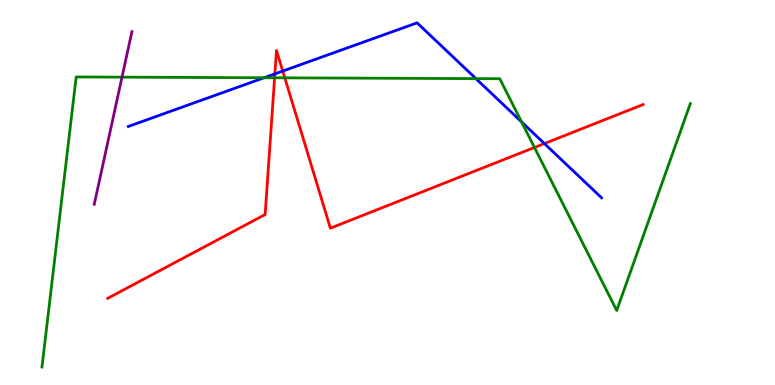[{'lines': ['blue', 'red'], 'intersections': [{'x': 3.55, 'y': 8.08}, {'x': 3.65, 'y': 8.15}, {'x': 7.02, 'y': 6.27}]}, {'lines': ['green', 'red'], 'intersections': [{'x': 3.54, 'y': 7.98}, {'x': 3.67, 'y': 7.98}, {'x': 6.9, 'y': 6.17}]}, {'lines': ['purple', 'red'], 'intersections': []}, {'lines': ['blue', 'green'], 'intersections': [{'x': 3.41, 'y': 7.98}, {'x': 6.14, 'y': 7.96}, {'x': 6.73, 'y': 6.83}]}, {'lines': ['blue', 'purple'], 'intersections': []}, {'lines': ['green', 'purple'], 'intersections': [{'x': 1.57, 'y': 8.0}]}]